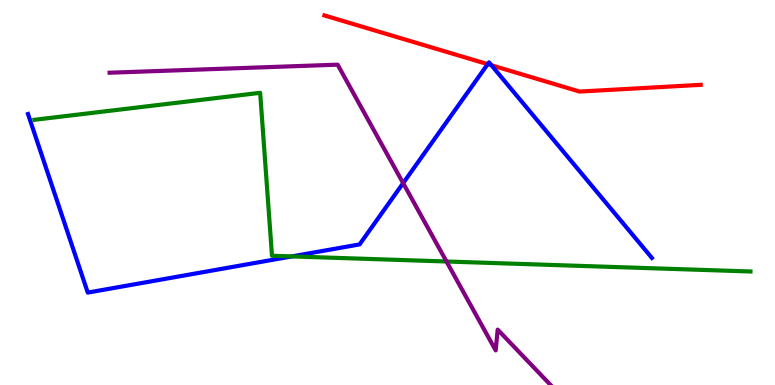[{'lines': ['blue', 'red'], 'intersections': [{'x': 6.29, 'y': 8.33}, {'x': 6.34, 'y': 8.3}]}, {'lines': ['green', 'red'], 'intersections': []}, {'lines': ['purple', 'red'], 'intersections': []}, {'lines': ['blue', 'green'], 'intersections': [{'x': 3.77, 'y': 3.34}]}, {'lines': ['blue', 'purple'], 'intersections': [{'x': 5.2, 'y': 5.24}]}, {'lines': ['green', 'purple'], 'intersections': [{'x': 5.76, 'y': 3.21}]}]